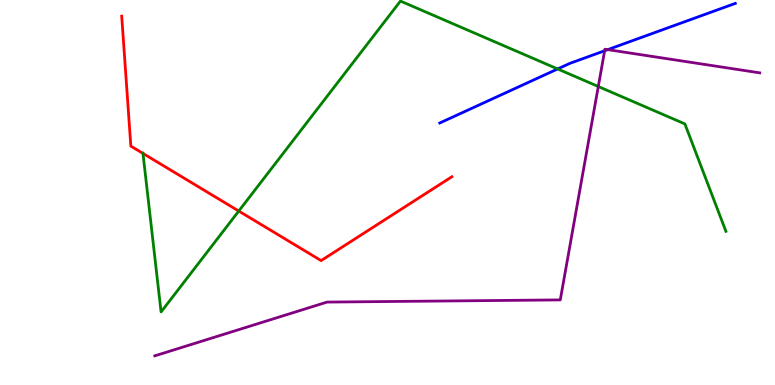[{'lines': ['blue', 'red'], 'intersections': []}, {'lines': ['green', 'red'], 'intersections': [{'x': 1.84, 'y': 6.02}, {'x': 3.08, 'y': 4.52}]}, {'lines': ['purple', 'red'], 'intersections': []}, {'lines': ['blue', 'green'], 'intersections': [{'x': 7.2, 'y': 8.21}]}, {'lines': ['blue', 'purple'], 'intersections': [{'x': 7.8, 'y': 8.68}, {'x': 7.84, 'y': 8.71}]}, {'lines': ['green', 'purple'], 'intersections': [{'x': 7.72, 'y': 7.75}]}]